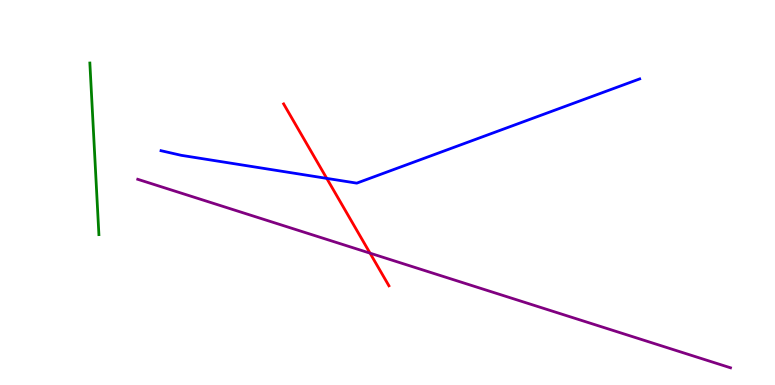[{'lines': ['blue', 'red'], 'intersections': [{'x': 4.22, 'y': 5.37}]}, {'lines': ['green', 'red'], 'intersections': []}, {'lines': ['purple', 'red'], 'intersections': [{'x': 4.77, 'y': 3.42}]}, {'lines': ['blue', 'green'], 'intersections': []}, {'lines': ['blue', 'purple'], 'intersections': []}, {'lines': ['green', 'purple'], 'intersections': []}]